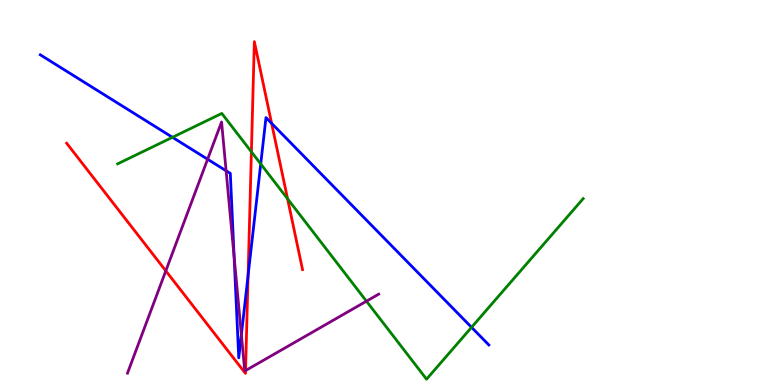[{'lines': ['blue', 'red'], 'intersections': [{'x': 3.2, 'y': 2.84}, {'x': 3.5, 'y': 6.8}]}, {'lines': ['green', 'red'], 'intersections': [{'x': 3.24, 'y': 6.06}, {'x': 3.71, 'y': 4.84}]}, {'lines': ['purple', 'red'], 'intersections': [{'x': 2.14, 'y': 2.96}, {'x': 3.17, 'y': 0.375}]}, {'lines': ['blue', 'green'], 'intersections': [{'x': 2.23, 'y': 6.43}, {'x': 3.36, 'y': 5.74}, {'x': 6.08, 'y': 1.5}]}, {'lines': ['blue', 'purple'], 'intersections': [{'x': 2.68, 'y': 5.86}, {'x': 2.92, 'y': 5.56}, {'x': 3.02, 'y': 3.33}, {'x': 3.11, 'y': 1.31}]}, {'lines': ['green', 'purple'], 'intersections': [{'x': 4.73, 'y': 2.18}]}]